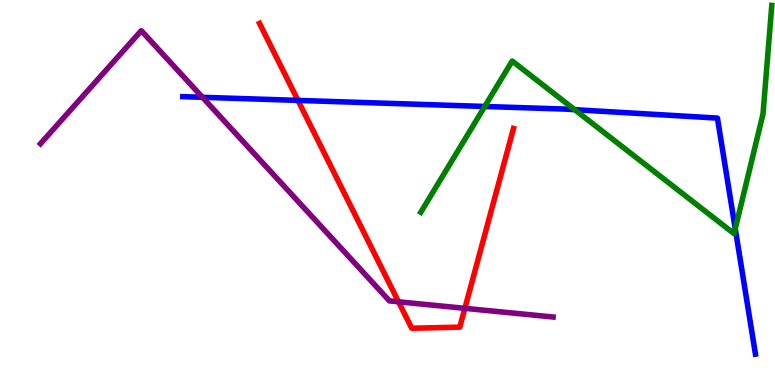[{'lines': ['blue', 'red'], 'intersections': [{'x': 3.84, 'y': 7.39}]}, {'lines': ['green', 'red'], 'intersections': []}, {'lines': ['purple', 'red'], 'intersections': [{'x': 5.14, 'y': 2.16}, {'x': 6.0, 'y': 1.99}]}, {'lines': ['blue', 'green'], 'intersections': [{'x': 6.25, 'y': 7.23}, {'x': 7.42, 'y': 7.15}, {'x': 9.49, 'y': 4.06}]}, {'lines': ['blue', 'purple'], 'intersections': [{'x': 2.61, 'y': 7.47}]}, {'lines': ['green', 'purple'], 'intersections': []}]